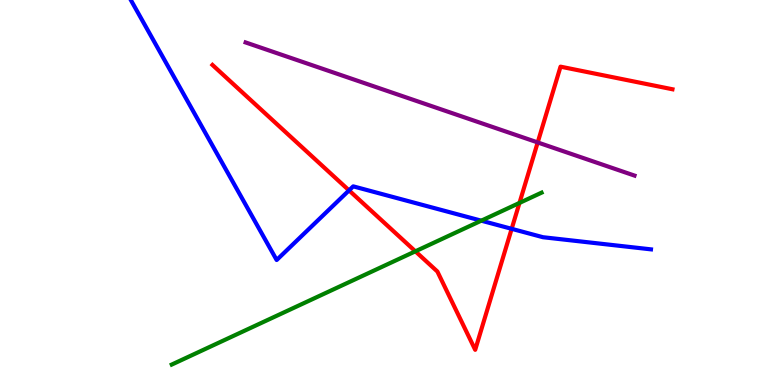[{'lines': ['blue', 'red'], 'intersections': [{'x': 4.5, 'y': 5.05}, {'x': 6.6, 'y': 4.06}]}, {'lines': ['green', 'red'], 'intersections': [{'x': 5.36, 'y': 3.47}, {'x': 6.7, 'y': 4.73}]}, {'lines': ['purple', 'red'], 'intersections': [{'x': 6.94, 'y': 6.3}]}, {'lines': ['blue', 'green'], 'intersections': [{'x': 6.21, 'y': 4.27}]}, {'lines': ['blue', 'purple'], 'intersections': []}, {'lines': ['green', 'purple'], 'intersections': []}]